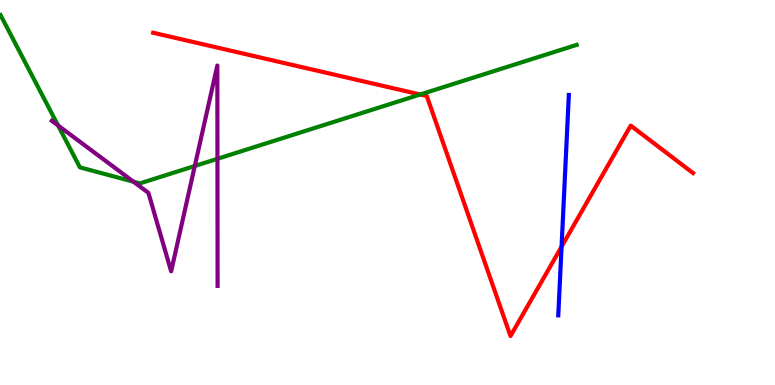[{'lines': ['blue', 'red'], 'intersections': [{'x': 7.25, 'y': 3.59}]}, {'lines': ['green', 'red'], 'intersections': [{'x': 5.42, 'y': 7.55}]}, {'lines': ['purple', 'red'], 'intersections': []}, {'lines': ['blue', 'green'], 'intersections': []}, {'lines': ['blue', 'purple'], 'intersections': []}, {'lines': ['green', 'purple'], 'intersections': [{'x': 0.749, 'y': 6.74}, {'x': 1.72, 'y': 5.28}, {'x': 2.51, 'y': 5.69}, {'x': 2.81, 'y': 5.88}]}]